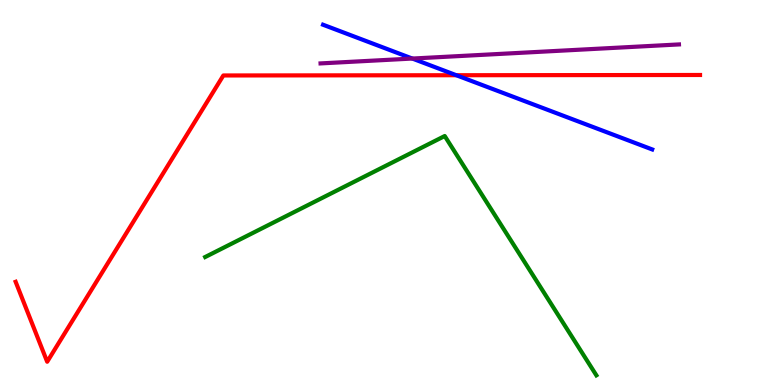[{'lines': ['blue', 'red'], 'intersections': [{'x': 5.89, 'y': 8.05}]}, {'lines': ['green', 'red'], 'intersections': []}, {'lines': ['purple', 'red'], 'intersections': []}, {'lines': ['blue', 'green'], 'intersections': []}, {'lines': ['blue', 'purple'], 'intersections': [{'x': 5.32, 'y': 8.48}]}, {'lines': ['green', 'purple'], 'intersections': []}]